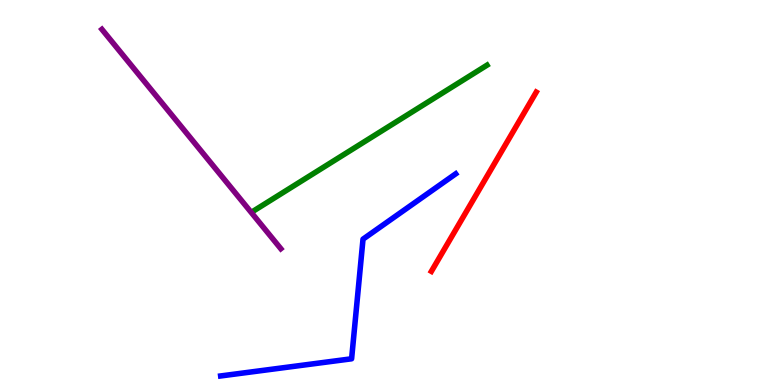[{'lines': ['blue', 'red'], 'intersections': []}, {'lines': ['green', 'red'], 'intersections': []}, {'lines': ['purple', 'red'], 'intersections': []}, {'lines': ['blue', 'green'], 'intersections': []}, {'lines': ['blue', 'purple'], 'intersections': []}, {'lines': ['green', 'purple'], 'intersections': []}]